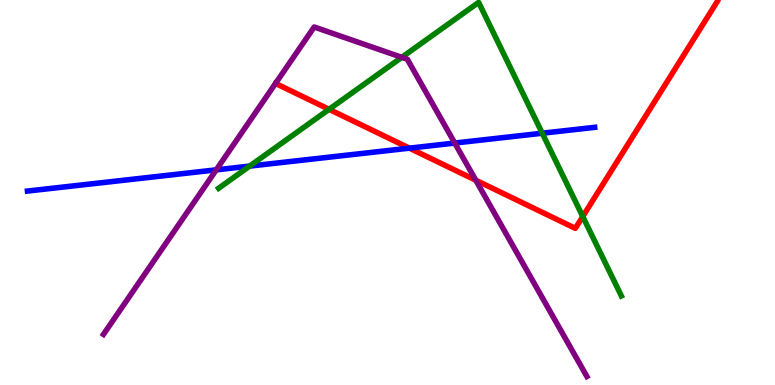[{'lines': ['blue', 'red'], 'intersections': [{'x': 5.28, 'y': 6.15}]}, {'lines': ['green', 'red'], 'intersections': [{'x': 4.25, 'y': 7.16}, {'x': 7.52, 'y': 4.38}]}, {'lines': ['purple', 'red'], 'intersections': [{'x': 6.14, 'y': 5.32}]}, {'lines': ['blue', 'green'], 'intersections': [{'x': 3.22, 'y': 5.69}, {'x': 7.0, 'y': 6.54}]}, {'lines': ['blue', 'purple'], 'intersections': [{'x': 2.79, 'y': 5.59}, {'x': 5.87, 'y': 6.28}]}, {'lines': ['green', 'purple'], 'intersections': [{'x': 5.18, 'y': 8.51}]}]